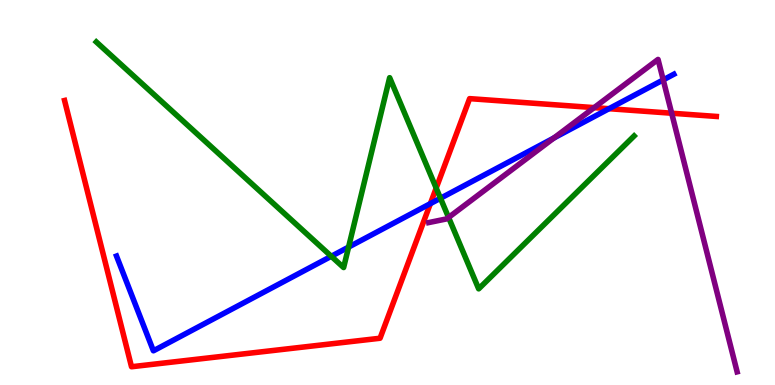[{'lines': ['blue', 'red'], 'intersections': [{'x': 5.55, 'y': 4.71}, {'x': 7.86, 'y': 7.18}]}, {'lines': ['green', 'red'], 'intersections': [{'x': 5.63, 'y': 5.11}]}, {'lines': ['purple', 'red'], 'intersections': [{'x': 7.67, 'y': 7.2}, {'x': 8.67, 'y': 7.06}]}, {'lines': ['blue', 'green'], 'intersections': [{'x': 4.27, 'y': 3.34}, {'x': 4.5, 'y': 3.58}, {'x': 5.68, 'y': 4.85}]}, {'lines': ['blue', 'purple'], 'intersections': [{'x': 7.15, 'y': 6.42}, {'x': 8.56, 'y': 7.93}]}, {'lines': ['green', 'purple'], 'intersections': [{'x': 5.79, 'y': 4.35}]}]